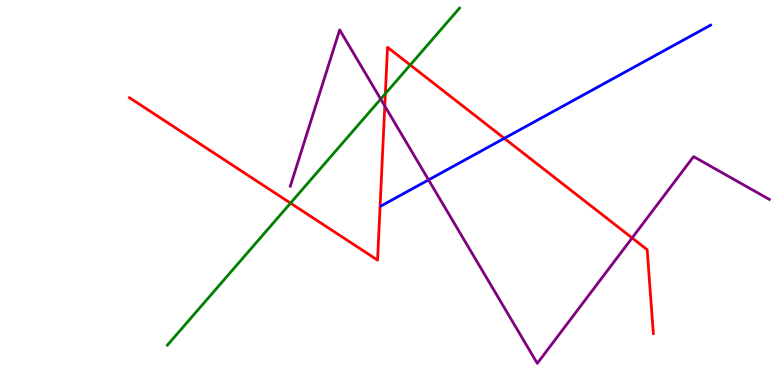[{'lines': ['blue', 'red'], 'intersections': [{'x': 6.51, 'y': 6.41}]}, {'lines': ['green', 'red'], 'intersections': [{'x': 3.75, 'y': 4.72}, {'x': 4.97, 'y': 7.57}, {'x': 5.29, 'y': 8.31}]}, {'lines': ['purple', 'red'], 'intersections': [{'x': 4.96, 'y': 7.25}, {'x': 8.16, 'y': 3.82}]}, {'lines': ['blue', 'green'], 'intersections': []}, {'lines': ['blue', 'purple'], 'intersections': [{'x': 5.53, 'y': 5.33}]}, {'lines': ['green', 'purple'], 'intersections': [{'x': 4.91, 'y': 7.43}]}]